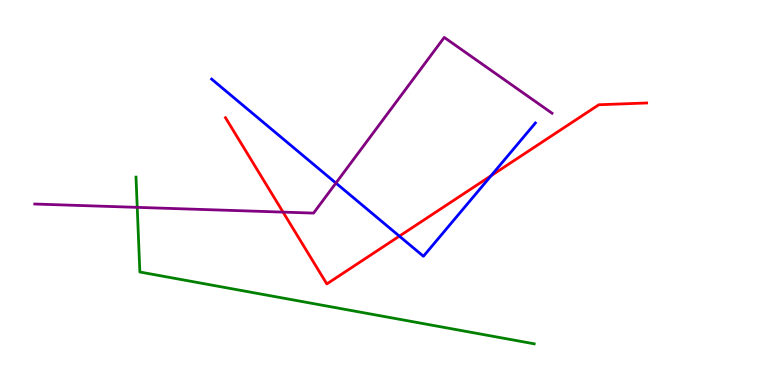[{'lines': ['blue', 'red'], 'intersections': [{'x': 5.15, 'y': 3.87}, {'x': 6.34, 'y': 5.44}]}, {'lines': ['green', 'red'], 'intersections': []}, {'lines': ['purple', 'red'], 'intersections': [{'x': 3.65, 'y': 4.49}]}, {'lines': ['blue', 'green'], 'intersections': []}, {'lines': ['blue', 'purple'], 'intersections': [{'x': 4.33, 'y': 5.25}]}, {'lines': ['green', 'purple'], 'intersections': [{'x': 1.77, 'y': 4.61}]}]